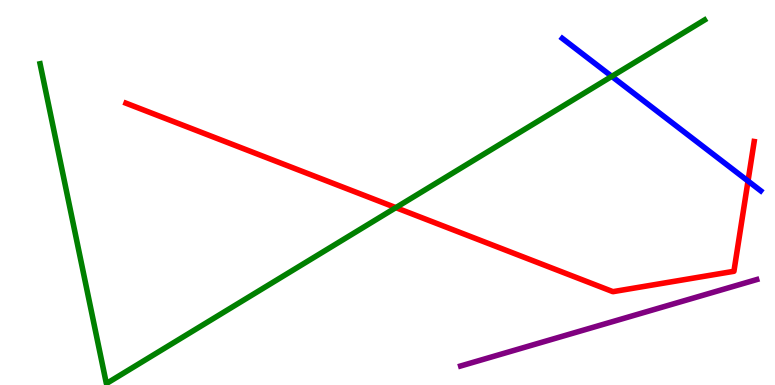[{'lines': ['blue', 'red'], 'intersections': [{'x': 9.65, 'y': 5.3}]}, {'lines': ['green', 'red'], 'intersections': [{'x': 5.11, 'y': 4.61}]}, {'lines': ['purple', 'red'], 'intersections': []}, {'lines': ['blue', 'green'], 'intersections': [{'x': 7.89, 'y': 8.02}]}, {'lines': ['blue', 'purple'], 'intersections': []}, {'lines': ['green', 'purple'], 'intersections': []}]